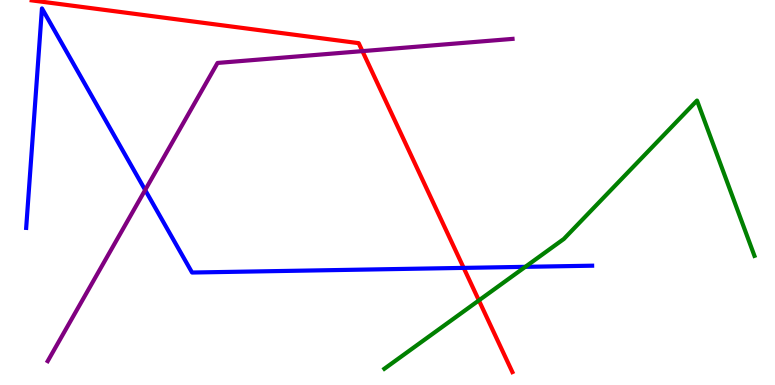[{'lines': ['blue', 'red'], 'intersections': [{'x': 5.98, 'y': 3.04}]}, {'lines': ['green', 'red'], 'intersections': [{'x': 6.18, 'y': 2.2}]}, {'lines': ['purple', 'red'], 'intersections': [{'x': 4.68, 'y': 8.67}]}, {'lines': ['blue', 'green'], 'intersections': [{'x': 6.78, 'y': 3.07}]}, {'lines': ['blue', 'purple'], 'intersections': [{'x': 1.87, 'y': 5.06}]}, {'lines': ['green', 'purple'], 'intersections': []}]